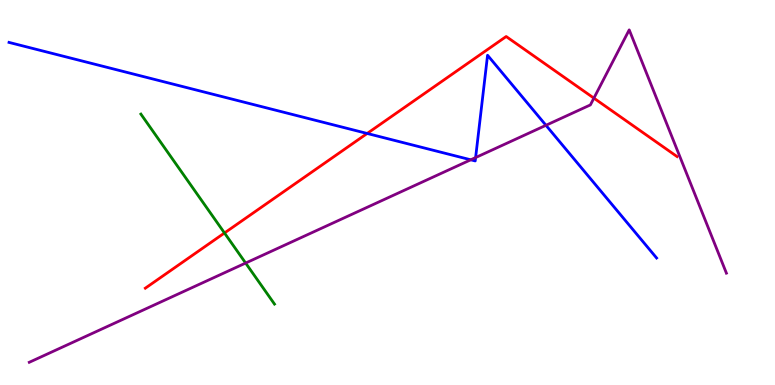[{'lines': ['blue', 'red'], 'intersections': [{'x': 4.74, 'y': 6.53}]}, {'lines': ['green', 'red'], 'intersections': [{'x': 2.9, 'y': 3.95}]}, {'lines': ['purple', 'red'], 'intersections': [{'x': 7.66, 'y': 7.45}]}, {'lines': ['blue', 'green'], 'intersections': []}, {'lines': ['blue', 'purple'], 'intersections': [{'x': 6.07, 'y': 5.85}, {'x': 6.14, 'y': 5.91}, {'x': 7.04, 'y': 6.75}]}, {'lines': ['green', 'purple'], 'intersections': [{'x': 3.17, 'y': 3.17}]}]